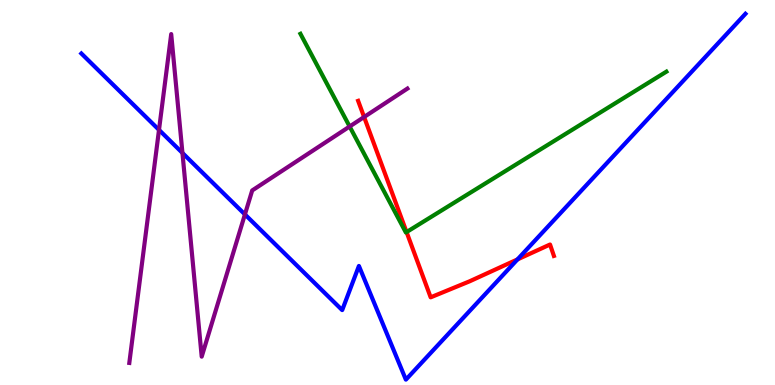[{'lines': ['blue', 'red'], 'intersections': [{'x': 6.68, 'y': 3.26}]}, {'lines': ['green', 'red'], 'intersections': [{'x': 5.25, 'y': 3.97}]}, {'lines': ['purple', 'red'], 'intersections': [{'x': 4.7, 'y': 6.96}]}, {'lines': ['blue', 'green'], 'intersections': []}, {'lines': ['blue', 'purple'], 'intersections': [{'x': 2.05, 'y': 6.63}, {'x': 2.35, 'y': 6.03}, {'x': 3.16, 'y': 4.43}]}, {'lines': ['green', 'purple'], 'intersections': [{'x': 4.51, 'y': 6.71}]}]